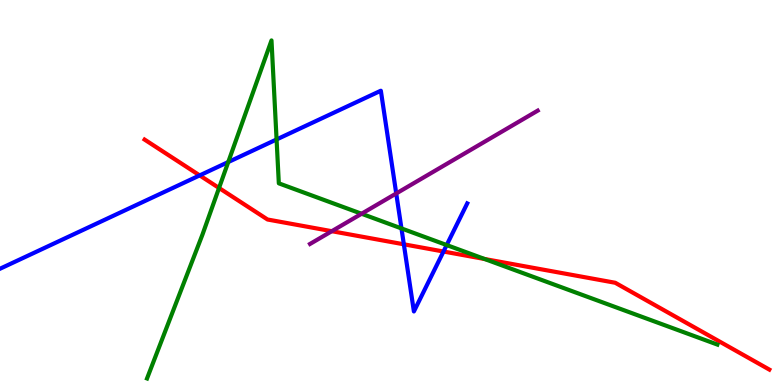[{'lines': ['blue', 'red'], 'intersections': [{'x': 2.58, 'y': 5.44}, {'x': 5.21, 'y': 3.65}, {'x': 5.72, 'y': 3.47}]}, {'lines': ['green', 'red'], 'intersections': [{'x': 2.83, 'y': 5.12}, {'x': 6.25, 'y': 3.27}]}, {'lines': ['purple', 'red'], 'intersections': [{'x': 4.28, 'y': 3.99}]}, {'lines': ['blue', 'green'], 'intersections': [{'x': 2.95, 'y': 5.79}, {'x': 3.57, 'y': 6.38}, {'x': 5.18, 'y': 4.07}, {'x': 5.76, 'y': 3.64}]}, {'lines': ['blue', 'purple'], 'intersections': [{'x': 5.11, 'y': 4.97}]}, {'lines': ['green', 'purple'], 'intersections': [{'x': 4.67, 'y': 4.45}]}]